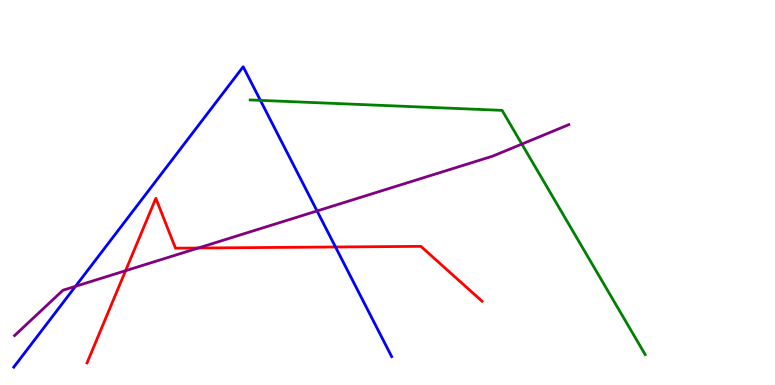[{'lines': ['blue', 'red'], 'intersections': [{'x': 4.33, 'y': 3.58}]}, {'lines': ['green', 'red'], 'intersections': []}, {'lines': ['purple', 'red'], 'intersections': [{'x': 1.62, 'y': 2.97}, {'x': 2.56, 'y': 3.56}]}, {'lines': ['blue', 'green'], 'intersections': [{'x': 3.36, 'y': 7.39}]}, {'lines': ['blue', 'purple'], 'intersections': [{'x': 0.974, 'y': 2.56}, {'x': 4.09, 'y': 4.52}]}, {'lines': ['green', 'purple'], 'intersections': [{'x': 6.73, 'y': 6.26}]}]